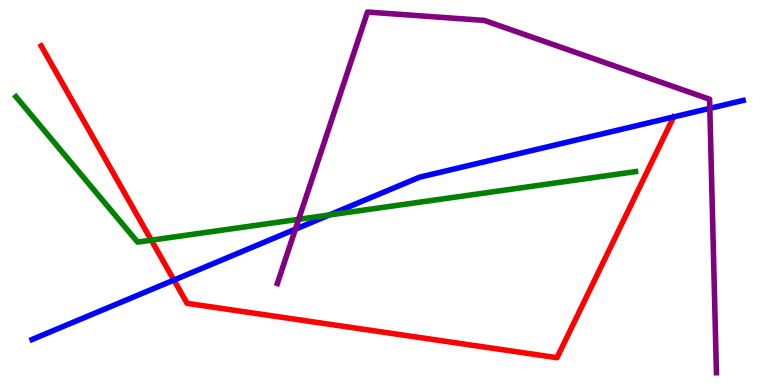[{'lines': ['blue', 'red'], 'intersections': [{'x': 2.24, 'y': 2.73}, {'x': 8.69, 'y': 6.96}]}, {'lines': ['green', 'red'], 'intersections': [{'x': 1.95, 'y': 3.76}]}, {'lines': ['purple', 'red'], 'intersections': []}, {'lines': ['blue', 'green'], 'intersections': [{'x': 4.25, 'y': 4.42}]}, {'lines': ['blue', 'purple'], 'intersections': [{'x': 3.81, 'y': 4.05}, {'x': 9.16, 'y': 7.19}]}, {'lines': ['green', 'purple'], 'intersections': [{'x': 3.85, 'y': 4.3}]}]